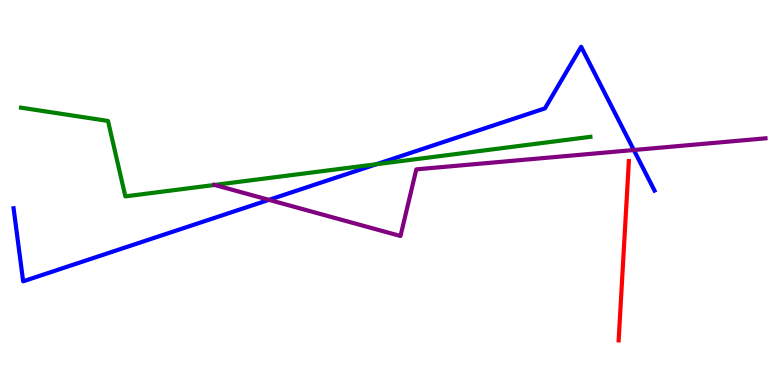[{'lines': ['blue', 'red'], 'intersections': []}, {'lines': ['green', 'red'], 'intersections': []}, {'lines': ['purple', 'red'], 'intersections': []}, {'lines': ['blue', 'green'], 'intersections': [{'x': 4.86, 'y': 5.73}]}, {'lines': ['blue', 'purple'], 'intersections': [{'x': 3.47, 'y': 4.81}, {'x': 8.18, 'y': 6.1}]}, {'lines': ['green', 'purple'], 'intersections': [{'x': 2.77, 'y': 5.2}]}]